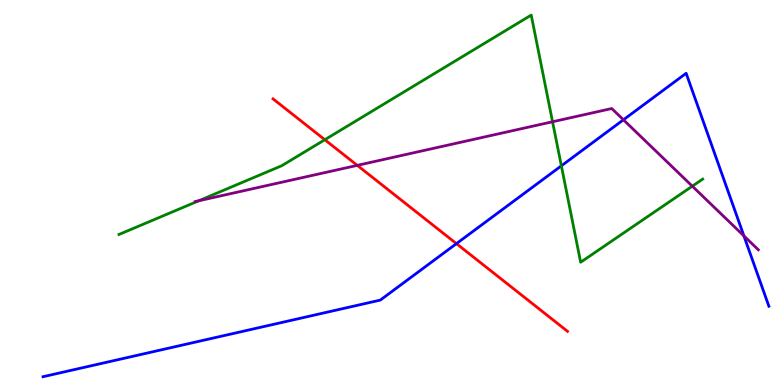[{'lines': ['blue', 'red'], 'intersections': [{'x': 5.89, 'y': 3.67}]}, {'lines': ['green', 'red'], 'intersections': [{'x': 4.19, 'y': 6.37}]}, {'lines': ['purple', 'red'], 'intersections': [{'x': 4.61, 'y': 5.7}]}, {'lines': ['blue', 'green'], 'intersections': [{'x': 7.24, 'y': 5.69}]}, {'lines': ['blue', 'purple'], 'intersections': [{'x': 8.04, 'y': 6.89}, {'x': 9.6, 'y': 3.87}]}, {'lines': ['green', 'purple'], 'intersections': [{'x': 2.57, 'y': 4.79}, {'x': 7.13, 'y': 6.84}, {'x': 8.93, 'y': 5.16}]}]